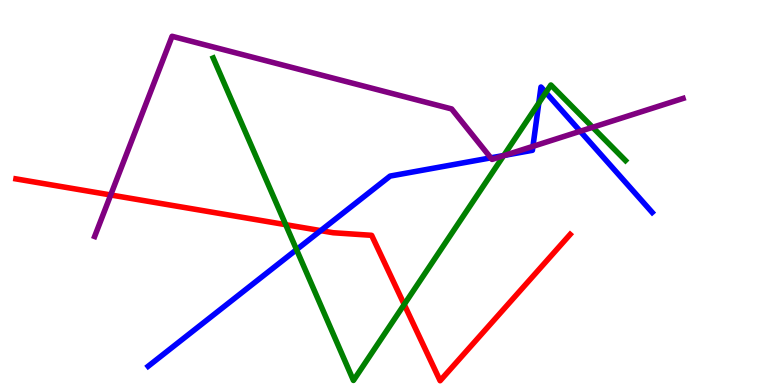[{'lines': ['blue', 'red'], 'intersections': [{'x': 4.14, 'y': 4.01}]}, {'lines': ['green', 'red'], 'intersections': [{'x': 3.69, 'y': 4.16}, {'x': 5.22, 'y': 2.09}]}, {'lines': ['purple', 'red'], 'intersections': [{'x': 1.43, 'y': 4.94}]}, {'lines': ['blue', 'green'], 'intersections': [{'x': 3.83, 'y': 3.52}, {'x': 6.5, 'y': 5.96}, {'x': 6.95, 'y': 7.32}, {'x': 7.04, 'y': 7.6}]}, {'lines': ['blue', 'purple'], 'intersections': [{'x': 6.33, 'y': 5.9}, {'x': 6.52, 'y': 5.97}, {'x': 6.88, 'y': 6.2}, {'x': 7.49, 'y': 6.59}]}, {'lines': ['green', 'purple'], 'intersections': [{'x': 6.5, 'y': 5.96}, {'x': 7.65, 'y': 6.69}]}]